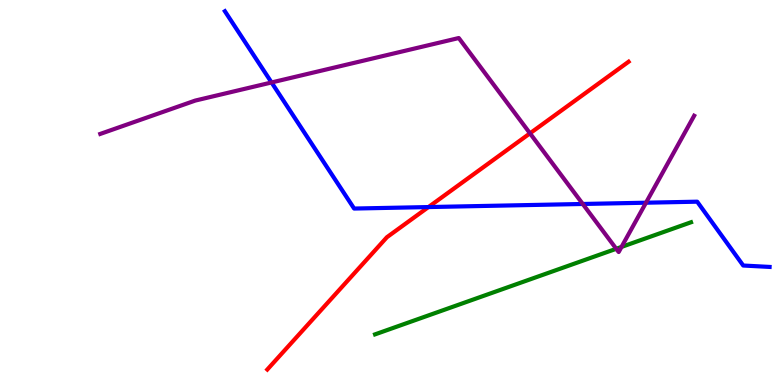[{'lines': ['blue', 'red'], 'intersections': [{'x': 5.53, 'y': 4.62}]}, {'lines': ['green', 'red'], 'intersections': []}, {'lines': ['purple', 'red'], 'intersections': [{'x': 6.84, 'y': 6.54}]}, {'lines': ['blue', 'green'], 'intersections': []}, {'lines': ['blue', 'purple'], 'intersections': [{'x': 3.5, 'y': 7.86}, {'x': 7.52, 'y': 4.7}, {'x': 8.34, 'y': 4.73}]}, {'lines': ['green', 'purple'], 'intersections': [{'x': 7.95, 'y': 3.54}, {'x': 8.02, 'y': 3.59}]}]